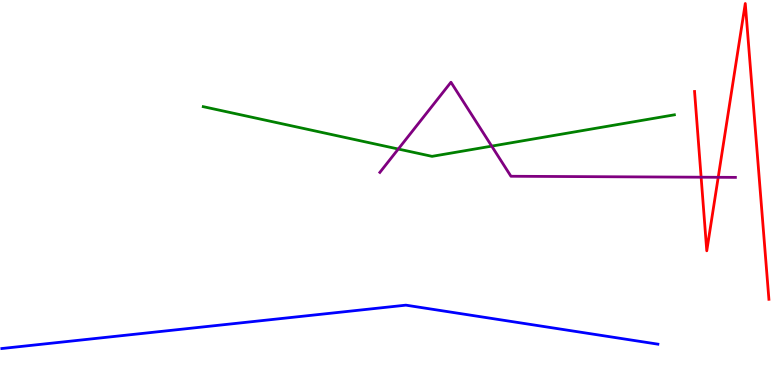[{'lines': ['blue', 'red'], 'intersections': []}, {'lines': ['green', 'red'], 'intersections': []}, {'lines': ['purple', 'red'], 'intersections': [{'x': 9.05, 'y': 5.4}, {'x': 9.27, 'y': 5.39}]}, {'lines': ['blue', 'green'], 'intersections': []}, {'lines': ['blue', 'purple'], 'intersections': []}, {'lines': ['green', 'purple'], 'intersections': [{'x': 5.14, 'y': 6.13}, {'x': 6.34, 'y': 6.2}]}]